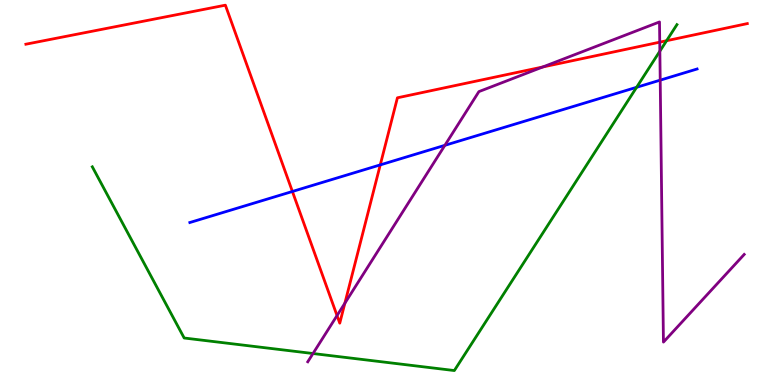[{'lines': ['blue', 'red'], 'intersections': [{'x': 3.77, 'y': 5.03}, {'x': 4.91, 'y': 5.72}]}, {'lines': ['green', 'red'], 'intersections': [{'x': 8.6, 'y': 8.94}]}, {'lines': ['purple', 'red'], 'intersections': [{'x': 4.35, 'y': 1.8}, {'x': 4.45, 'y': 2.12}, {'x': 7.0, 'y': 8.26}, {'x': 8.51, 'y': 8.9}]}, {'lines': ['blue', 'green'], 'intersections': [{'x': 8.21, 'y': 7.73}]}, {'lines': ['blue', 'purple'], 'intersections': [{'x': 5.74, 'y': 6.23}, {'x': 8.52, 'y': 7.92}]}, {'lines': ['green', 'purple'], 'intersections': [{'x': 4.04, 'y': 0.818}, {'x': 8.51, 'y': 8.67}]}]